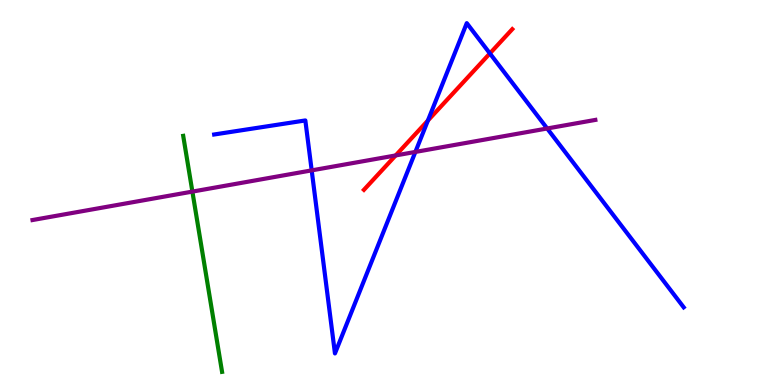[{'lines': ['blue', 'red'], 'intersections': [{'x': 5.52, 'y': 6.87}, {'x': 6.32, 'y': 8.61}]}, {'lines': ['green', 'red'], 'intersections': []}, {'lines': ['purple', 'red'], 'intersections': [{'x': 5.11, 'y': 5.96}]}, {'lines': ['blue', 'green'], 'intersections': []}, {'lines': ['blue', 'purple'], 'intersections': [{'x': 4.02, 'y': 5.57}, {'x': 5.36, 'y': 6.05}, {'x': 7.06, 'y': 6.66}]}, {'lines': ['green', 'purple'], 'intersections': [{'x': 2.48, 'y': 5.02}]}]